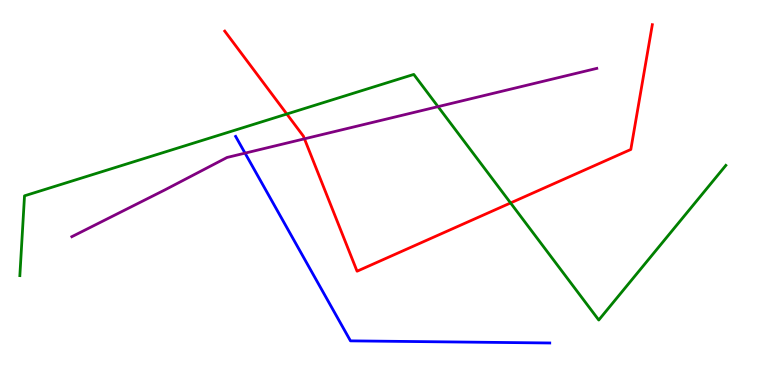[{'lines': ['blue', 'red'], 'intersections': []}, {'lines': ['green', 'red'], 'intersections': [{'x': 3.7, 'y': 7.04}, {'x': 6.59, 'y': 4.73}]}, {'lines': ['purple', 'red'], 'intersections': [{'x': 3.93, 'y': 6.39}]}, {'lines': ['blue', 'green'], 'intersections': []}, {'lines': ['blue', 'purple'], 'intersections': [{'x': 3.16, 'y': 6.02}]}, {'lines': ['green', 'purple'], 'intersections': [{'x': 5.65, 'y': 7.23}]}]